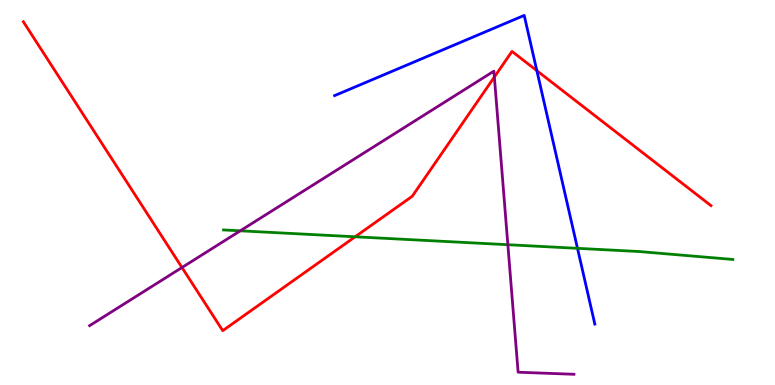[{'lines': ['blue', 'red'], 'intersections': [{'x': 6.93, 'y': 8.16}]}, {'lines': ['green', 'red'], 'intersections': [{'x': 4.58, 'y': 3.85}]}, {'lines': ['purple', 'red'], 'intersections': [{'x': 2.35, 'y': 3.05}, {'x': 6.38, 'y': 8.0}]}, {'lines': ['blue', 'green'], 'intersections': [{'x': 7.45, 'y': 3.55}]}, {'lines': ['blue', 'purple'], 'intersections': []}, {'lines': ['green', 'purple'], 'intersections': [{'x': 3.1, 'y': 4.0}, {'x': 6.55, 'y': 3.64}]}]